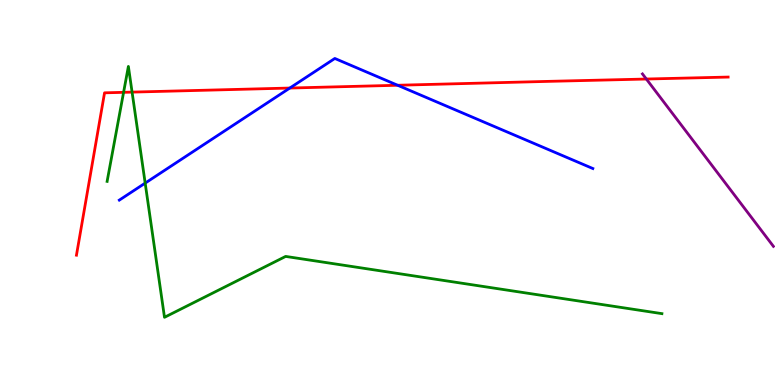[{'lines': ['blue', 'red'], 'intersections': [{'x': 3.74, 'y': 7.71}, {'x': 5.13, 'y': 7.79}]}, {'lines': ['green', 'red'], 'intersections': [{'x': 1.59, 'y': 7.6}, {'x': 1.7, 'y': 7.61}]}, {'lines': ['purple', 'red'], 'intersections': [{'x': 8.34, 'y': 7.95}]}, {'lines': ['blue', 'green'], 'intersections': [{'x': 1.87, 'y': 5.24}]}, {'lines': ['blue', 'purple'], 'intersections': []}, {'lines': ['green', 'purple'], 'intersections': []}]